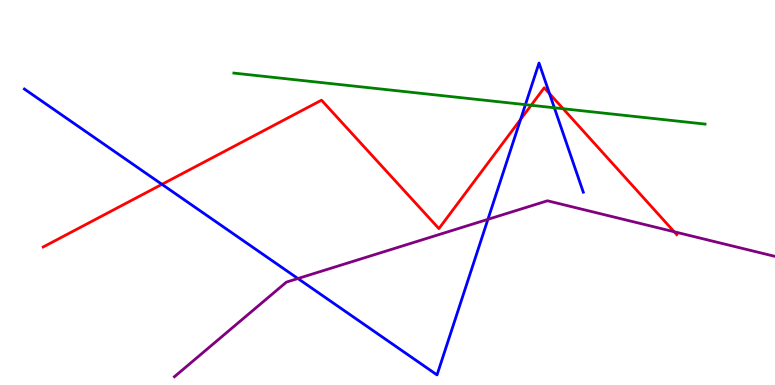[{'lines': ['blue', 'red'], 'intersections': [{'x': 2.09, 'y': 5.21}, {'x': 6.72, 'y': 6.9}, {'x': 7.09, 'y': 7.57}]}, {'lines': ['green', 'red'], 'intersections': [{'x': 6.85, 'y': 7.27}, {'x': 7.27, 'y': 7.18}]}, {'lines': ['purple', 'red'], 'intersections': [{'x': 8.7, 'y': 3.98}]}, {'lines': ['blue', 'green'], 'intersections': [{'x': 6.78, 'y': 7.28}, {'x': 7.15, 'y': 7.2}]}, {'lines': ['blue', 'purple'], 'intersections': [{'x': 3.84, 'y': 2.77}, {'x': 6.3, 'y': 4.3}]}, {'lines': ['green', 'purple'], 'intersections': []}]